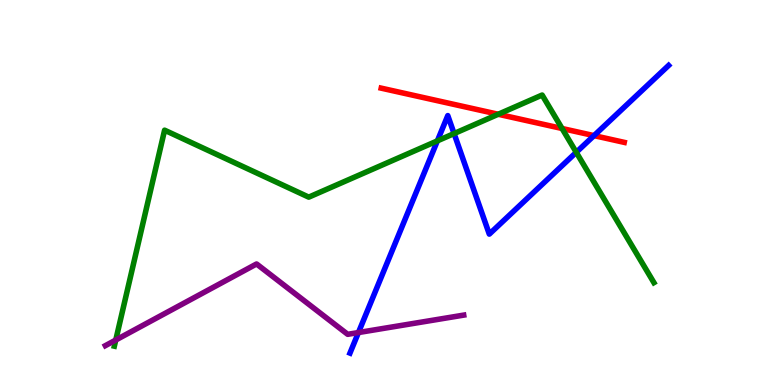[{'lines': ['blue', 'red'], 'intersections': [{'x': 7.66, 'y': 6.48}]}, {'lines': ['green', 'red'], 'intersections': [{'x': 6.43, 'y': 7.03}, {'x': 7.25, 'y': 6.66}]}, {'lines': ['purple', 'red'], 'intersections': []}, {'lines': ['blue', 'green'], 'intersections': [{'x': 5.64, 'y': 6.34}, {'x': 5.86, 'y': 6.53}, {'x': 7.44, 'y': 6.04}]}, {'lines': ['blue', 'purple'], 'intersections': [{'x': 4.62, 'y': 1.36}]}, {'lines': ['green', 'purple'], 'intersections': [{'x': 1.49, 'y': 1.17}]}]